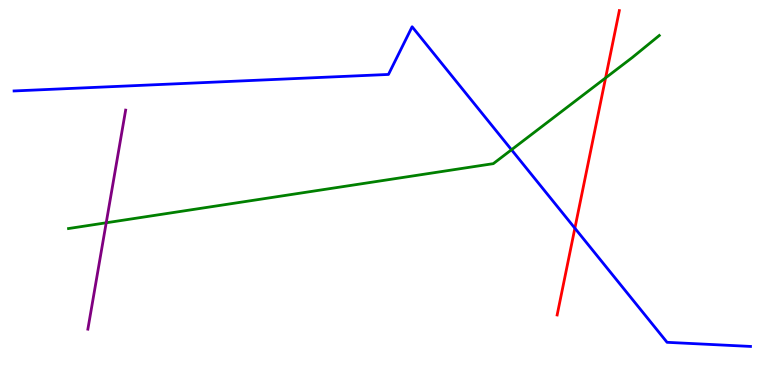[{'lines': ['blue', 'red'], 'intersections': [{'x': 7.42, 'y': 4.07}]}, {'lines': ['green', 'red'], 'intersections': [{'x': 7.81, 'y': 7.98}]}, {'lines': ['purple', 'red'], 'intersections': []}, {'lines': ['blue', 'green'], 'intersections': [{'x': 6.6, 'y': 6.11}]}, {'lines': ['blue', 'purple'], 'intersections': []}, {'lines': ['green', 'purple'], 'intersections': [{'x': 1.37, 'y': 4.21}]}]